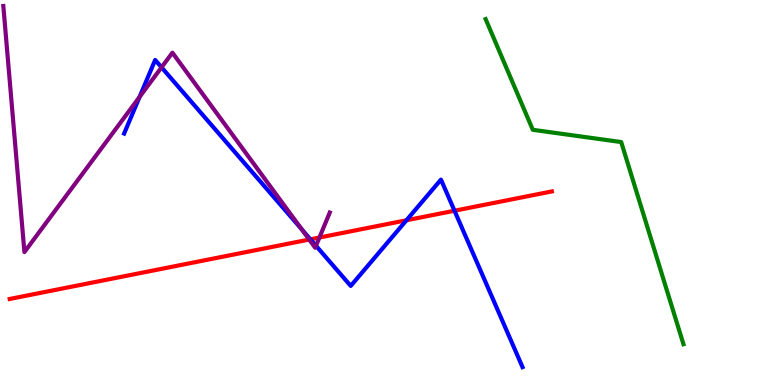[{'lines': ['blue', 'red'], 'intersections': [{'x': 4.01, 'y': 3.78}, {'x': 5.24, 'y': 4.28}, {'x': 5.86, 'y': 4.53}]}, {'lines': ['green', 'red'], 'intersections': []}, {'lines': ['purple', 'red'], 'intersections': [{'x': 3.99, 'y': 3.78}, {'x': 4.12, 'y': 3.83}]}, {'lines': ['blue', 'green'], 'intersections': []}, {'lines': ['blue', 'purple'], 'intersections': [{'x': 1.8, 'y': 7.48}, {'x': 2.08, 'y': 8.25}, {'x': 3.89, 'y': 4.05}, {'x': 4.08, 'y': 3.62}]}, {'lines': ['green', 'purple'], 'intersections': []}]